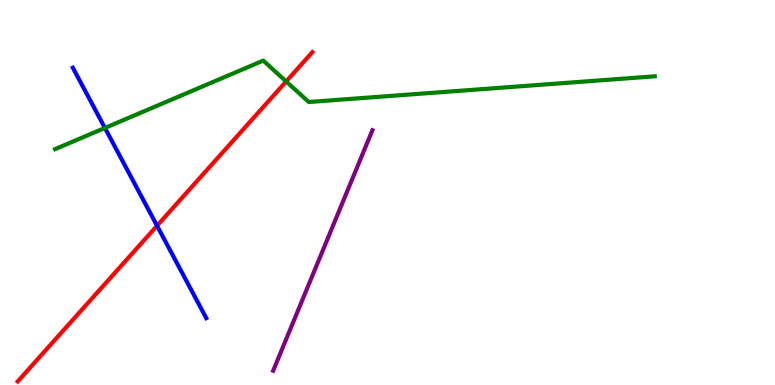[{'lines': ['blue', 'red'], 'intersections': [{'x': 2.03, 'y': 4.14}]}, {'lines': ['green', 'red'], 'intersections': [{'x': 3.69, 'y': 7.88}]}, {'lines': ['purple', 'red'], 'intersections': []}, {'lines': ['blue', 'green'], 'intersections': [{'x': 1.35, 'y': 6.68}]}, {'lines': ['blue', 'purple'], 'intersections': []}, {'lines': ['green', 'purple'], 'intersections': []}]